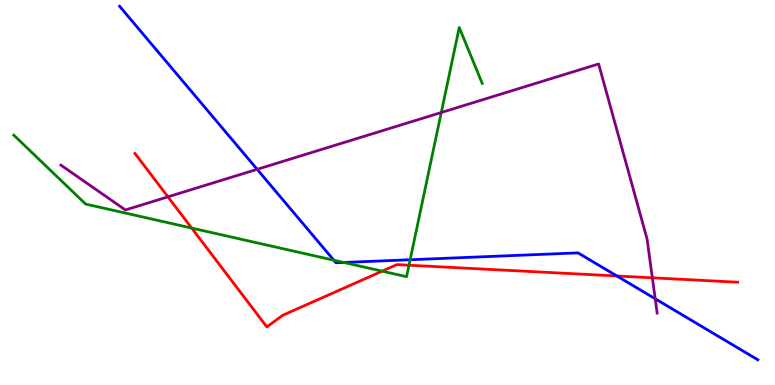[{'lines': ['blue', 'red'], 'intersections': [{'x': 7.96, 'y': 2.83}]}, {'lines': ['green', 'red'], 'intersections': [{'x': 2.47, 'y': 4.08}, {'x': 4.93, 'y': 2.96}, {'x': 5.28, 'y': 3.11}]}, {'lines': ['purple', 'red'], 'intersections': [{'x': 2.17, 'y': 4.89}, {'x': 8.42, 'y': 2.78}]}, {'lines': ['blue', 'green'], 'intersections': [{'x': 4.31, 'y': 3.24}, {'x': 4.44, 'y': 3.18}, {'x': 5.29, 'y': 3.25}]}, {'lines': ['blue', 'purple'], 'intersections': [{'x': 3.32, 'y': 5.6}, {'x': 8.45, 'y': 2.24}]}, {'lines': ['green', 'purple'], 'intersections': [{'x': 5.69, 'y': 7.08}]}]